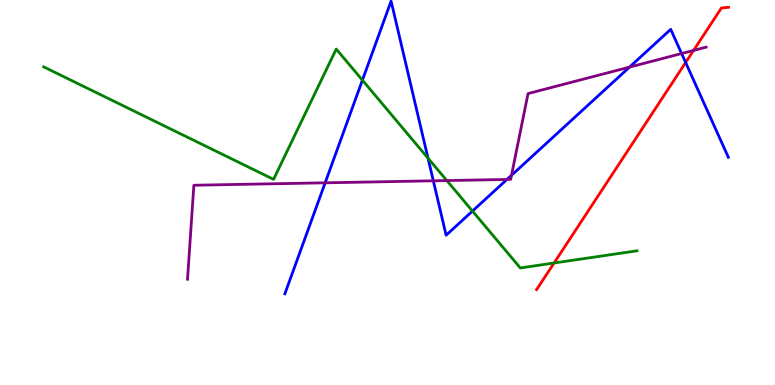[{'lines': ['blue', 'red'], 'intersections': [{'x': 8.85, 'y': 8.38}]}, {'lines': ['green', 'red'], 'intersections': [{'x': 7.15, 'y': 3.17}]}, {'lines': ['purple', 'red'], 'intersections': [{'x': 8.95, 'y': 8.69}]}, {'lines': ['blue', 'green'], 'intersections': [{'x': 4.68, 'y': 7.92}, {'x': 5.52, 'y': 5.89}, {'x': 6.1, 'y': 4.52}]}, {'lines': ['blue', 'purple'], 'intersections': [{'x': 4.2, 'y': 5.25}, {'x': 5.59, 'y': 5.3}, {'x': 6.54, 'y': 5.34}, {'x': 6.6, 'y': 5.45}, {'x': 8.12, 'y': 8.26}, {'x': 8.79, 'y': 8.61}]}, {'lines': ['green', 'purple'], 'intersections': [{'x': 5.77, 'y': 5.31}]}]